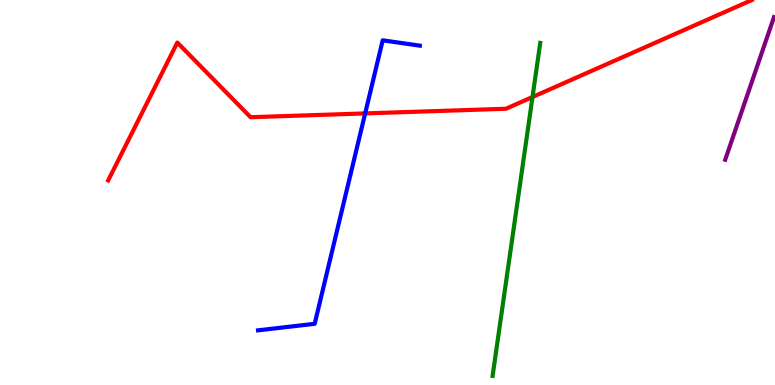[{'lines': ['blue', 'red'], 'intersections': [{'x': 4.71, 'y': 7.05}]}, {'lines': ['green', 'red'], 'intersections': [{'x': 6.87, 'y': 7.48}]}, {'lines': ['purple', 'red'], 'intersections': []}, {'lines': ['blue', 'green'], 'intersections': []}, {'lines': ['blue', 'purple'], 'intersections': []}, {'lines': ['green', 'purple'], 'intersections': []}]